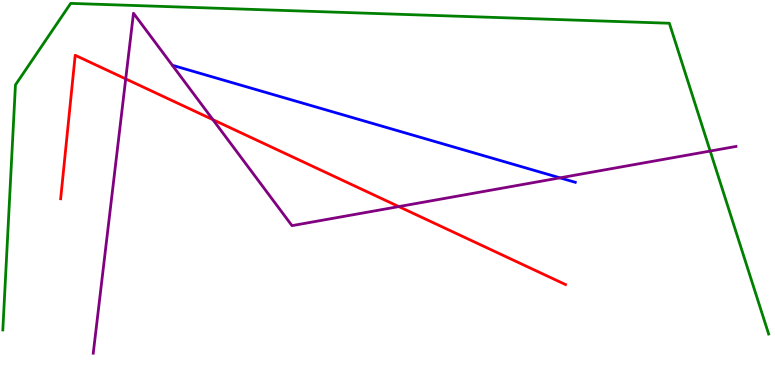[{'lines': ['blue', 'red'], 'intersections': []}, {'lines': ['green', 'red'], 'intersections': []}, {'lines': ['purple', 'red'], 'intersections': [{'x': 1.62, 'y': 7.95}, {'x': 2.75, 'y': 6.89}, {'x': 5.15, 'y': 4.63}]}, {'lines': ['blue', 'green'], 'intersections': []}, {'lines': ['blue', 'purple'], 'intersections': [{'x': 7.23, 'y': 5.38}]}, {'lines': ['green', 'purple'], 'intersections': [{'x': 9.16, 'y': 6.08}]}]